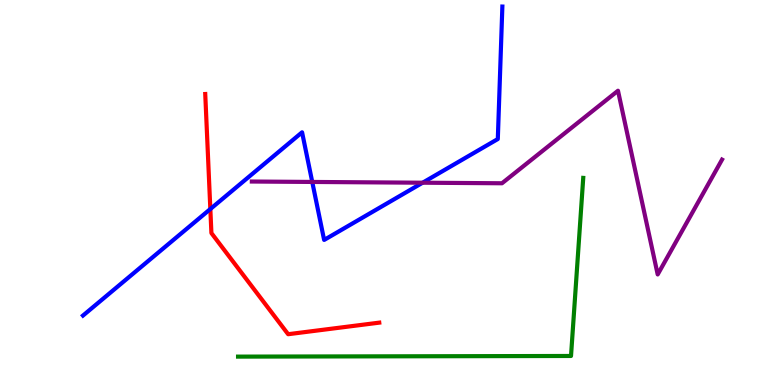[{'lines': ['blue', 'red'], 'intersections': [{'x': 2.71, 'y': 4.57}]}, {'lines': ['green', 'red'], 'intersections': []}, {'lines': ['purple', 'red'], 'intersections': []}, {'lines': ['blue', 'green'], 'intersections': []}, {'lines': ['blue', 'purple'], 'intersections': [{'x': 4.03, 'y': 5.27}, {'x': 5.45, 'y': 5.25}]}, {'lines': ['green', 'purple'], 'intersections': []}]